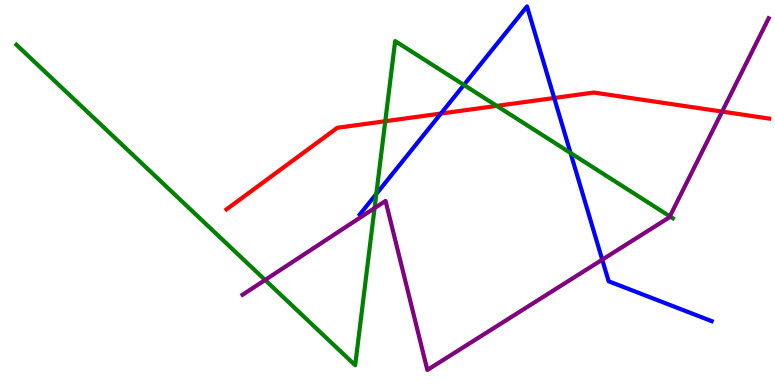[{'lines': ['blue', 'red'], 'intersections': [{'x': 5.69, 'y': 7.05}, {'x': 7.15, 'y': 7.45}]}, {'lines': ['green', 'red'], 'intersections': [{'x': 4.97, 'y': 6.85}, {'x': 6.41, 'y': 7.25}]}, {'lines': ['purple', 'red'], 'intersections': [{'x': 9.32, 'y': 7.1}]}, {'lines': ['blue', 'green'], 'intersections': [{'x': 4.86, 'y': 4.96}, {'x': 5.99, 'y': 7.79}, {'x': 7.36, 'y': 6.03}]}, {'lines': ['blue', 'purple'], 'intersections': [{'x': 7.77, 'y': 3.26}]}, {'lines': ['green', 'purple'], 'intersections': [{'x': 3.42, 'y': 2.73}, {'x': 4.83, 'y': 4.59}, {'x': 8.64, 'y': 4.38}]}]